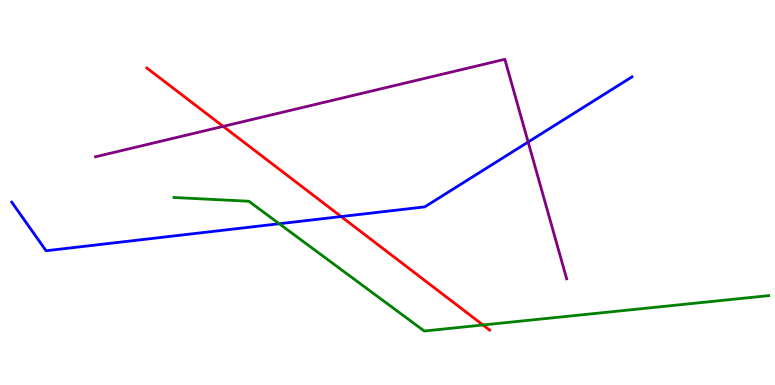[{'lines': ['blue', 'red'], 'intersections': [{'x': 4.4, 'y': 4.37}]}, {'lines': ['green', 'red'], 'intersections': [{'x': 6.23, 'y': 1.56}]}, {'lines': ['purple', 'red'], 'intersections': [{'x': 2.88, 'y': 6.72}]}, {'lines': ['blue', 'green'], 'intersections': [{'x': 3.6, 'y': 4.19}]}, {'lines': ['blue', 'purple'], 'intersections': [{'x': 6.81, 'y': 6.31}]}, {'lines': ['green', 'purple'], 'intersections': []}]